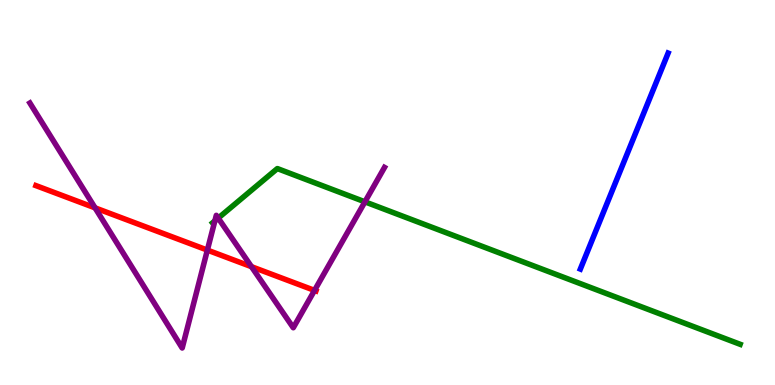[{'lines': ['blue', 'red'], 'intersections': []}, {'lines': ['green', 'red'], 'intersections': []}, {'lines': ['purple', 'red'], 'intersections': [{'x': 1.23, 'y': 4.6}, {'x': 2.68, 'y': 3.5}, {'x': 3.24, 'y': 3.07}, {'x': 4.06, 'y': 2.46}]}, {'lines': ['blue', 'green'], 'intersections': []}, {'lines': ['blue', 'purple'], 'intersections': []}, {'lines': ['green', 'purple'], 'intersections': [{'x': 2.77, 'y': 4.26}, {'x': 2.82, 'y': 4.33}, {'x': 4.71, 'y': 4.76}]}]